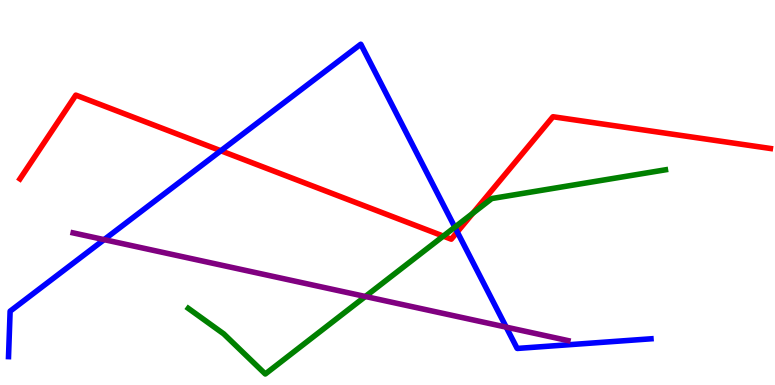[{'lines': ['blue', 'red'], 'intersections': [{'x': 2.85, 'y': 6.08}, {'x': 5.9, 'y': 3.98}]}, {'lines': ['green', 'red'], 'intersections': [{'x': 5.72, 'y': 3.87}, {'x': 6.1, 'y': 4.46}]}, {'lines': ['purple', 'red'], 'intersections': []}, {'lines': ['blue', 'green'], 'intersections': [{'x': 5.87, 'y': 4.1}]}, {'lines': ['blue', 'purple'], 'intersections': [{'x': 1.34, 'y': 3.78}, {'x': 6.53, 'y': 1.5}]}, {'lines': ['green', 'purple'], 'intersections': [{'x': 4.71, 'y': 2.3}]}]